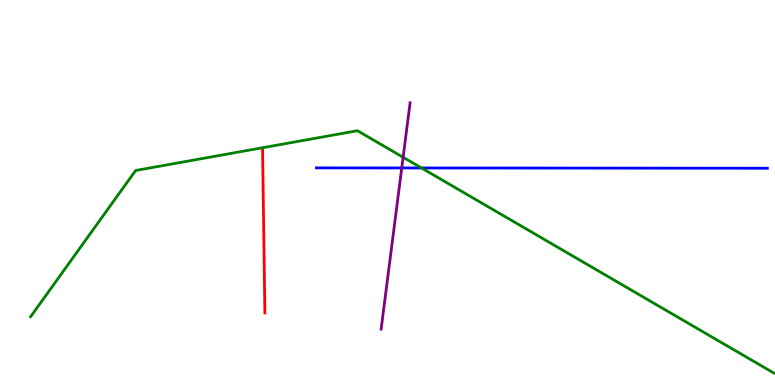[{'lines': ['blue', 'red'], 'intersections': []}, {'lines': ['green', 'red'], 'intersections': []}, {'lines': ['purple', 'red'], 'intersections': []}, {'lines': ['blue', 'green'], 'intersections': [{'x': 5.44, 'y': 5.64}]}, {'lines': ['blue', 'purple'], 'intersections': [{'x': 5.18, 'y': 5.64}]}, {'lines': ['green', 'purple'], 'intersections': [{'x': 5.2, 'y': 5.91}]}]